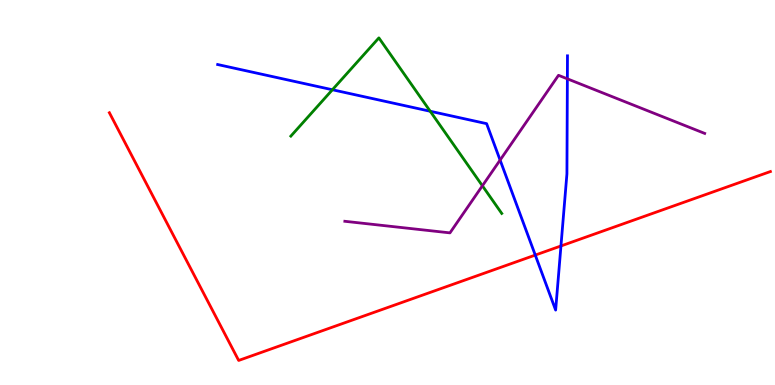[{'lines': ['blue', 'red'], 'intersections': [{'x': 6.91, 'y': 3.37}, {'x': 7.24, 'y': 3.61}]}, {'lines': ['green', 'red'], 'intersections': []}, {'lines': ['purple', 'red'], 'intersections': []}, {'lines': ['blue', 'green'], 'intersections': [{'x': 4.29, 'y': 7.67}, {'x': 5.55, 'y': 7.11}]}, {'lines': ['blue', 'purple'], 'intersections': [{'x': 6.45, 'y': 5.84}, {'x': 7.32, 'y': 7.95}]}, {'lines': ['green', 'purple'], 'intersections': [{'x': 6.22, 'y': 5.17}]}]